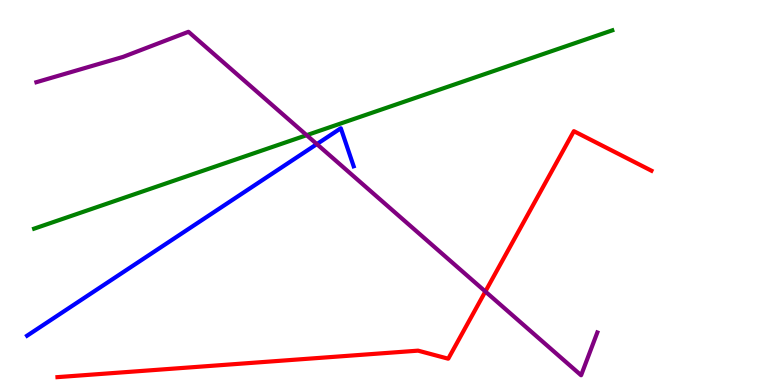[{'lines': ['blue', 'red'], 'intersections': []}, {'lines': ['green', 'red'], 'intersections': []}, {'lines': ['purple', 'red'], 'intersections': [{'x': 6.26, 'y': 2.43}]}, {'lines': ['blue', 'green'], 'intersections': []}, {'lines': ['blue', 'purple'], 'intersections': [{'x': 4.09, 'y': 6.26}]}, {'lines': ['green', 'purple'], 'intersections': [{'x': 3.96, 'y': 6.49}]}]